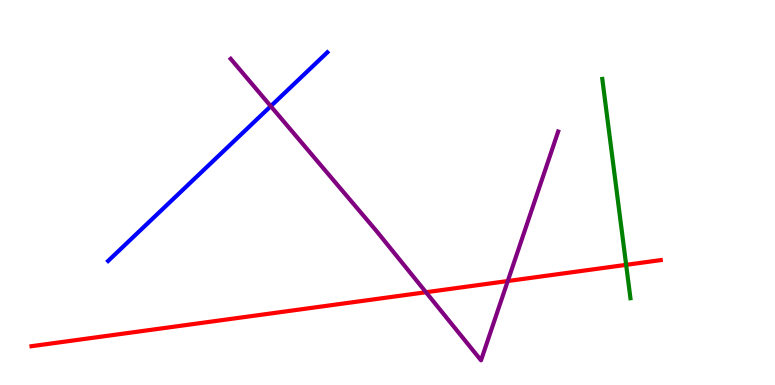[{'lines': ['blue', 'red'], 'intersections': []}, {'lines': ['green', 'red'], 'intersections': [{'x': 8.08, 'y': 3.12}]}, {'lines': ['purple', 'red'], 'intersections': [{'x': 5.5, 'y': 2.41}, {'x': 6.55, 'y': 2.7}]}, {'lines': ['blue', 'green'], 'intersections': []}, {'lines': ['blue', 'purple'], 'intersections': [{'x': 3.49, 'y': 7.24}]}, {'lines': ['green', 'purple'], 'intersections': []}]